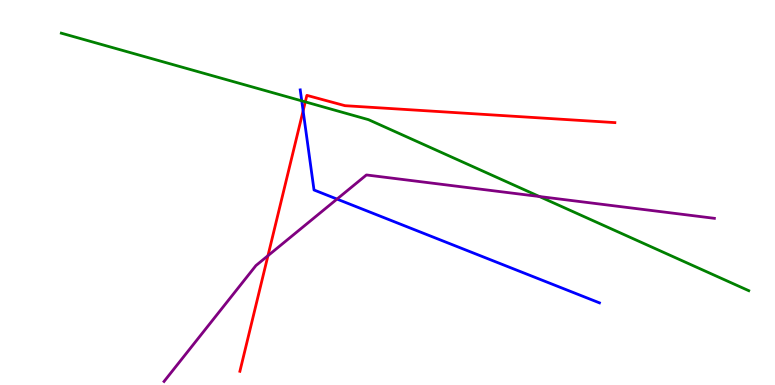[{'lines': ['blue', 'red'], 'intersections': [{'x': 3.91, 'y': 7.12}]}, {'lines': ['green', 'red'], 'intersections': [{'x': 3.94, 'y': 7.35}]}, {'lines': ['purple', 'red'], 'intersections': [{'x': 3.46, 'y': 3.36}]}, {'lines': ['blue', 'green'], 'intersections': [{'x': 3.89, 'y': 7.38}]}, {'lines': ['blue', 'purple'], 'intersections': [{'x': 4.35, 'y': 4.83}]}, {'lines': ['green', 'purple'], 'intersections': [{'x': 6.96, 'y': 4.9}]}]